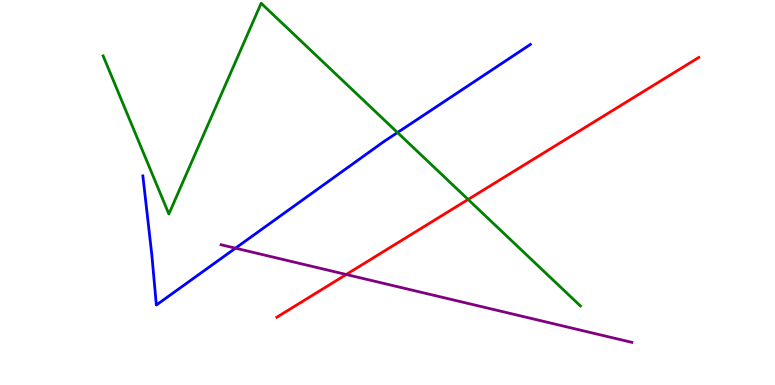[{'lines': ['blue', 'red'], 'intersections': []}, {'lines': ['green', 'red'], 'intersections': [{'x': 6.04, 'y': 4.82}]}, {'lines': ['purple', 'red'], 'intersections': [{'x': 4.47, 'y': 2.87}]}, {'lines': ['blue', 'green'], 'intersections': [{'x': 5.13, 'y': 6.56}]}, {'lines': ['blue', 'purple'], 'intersections': [{'x': 3.04, 'y': 3.55}]}, {'lines': ['green', 'purple'], 'intersections': []}]